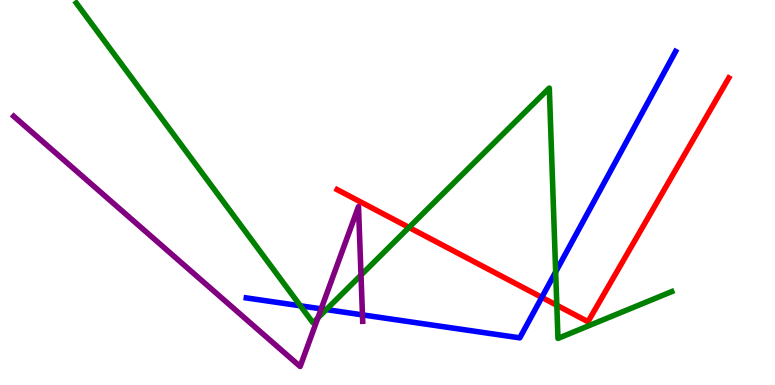[{'lines': ['blue', 'red'], 'intersections': [{'x': 6.99, 'y': 2.28}]}, {'lines': ['green', 'red'], 'intersections': [{'x': 5.28, 'y': 4.09}, {'x': 7.18, 'y': 2.07}]}, {'lines': ['purple', 'red'], 'intersections': []}, {'lines': ['blue', 'green'], 'intersections': [{'x': 3.88, 'y': 2.06}, {'x': 4.21, 'y': 1.96}, {'x': 7.17, 'y': 2.94}]}, {'lines': ['blue', 'purple'], 'intersections': [{'x': 4.14, 'y': 1.98}, {'x': 4.68, 'y': 1.82}]}, {'lines': ['green', 'purple'], 'intersections': [{'x': 4.1, 'y': 1.74}, {'x': 4.66, 'y': 2.85}]}]